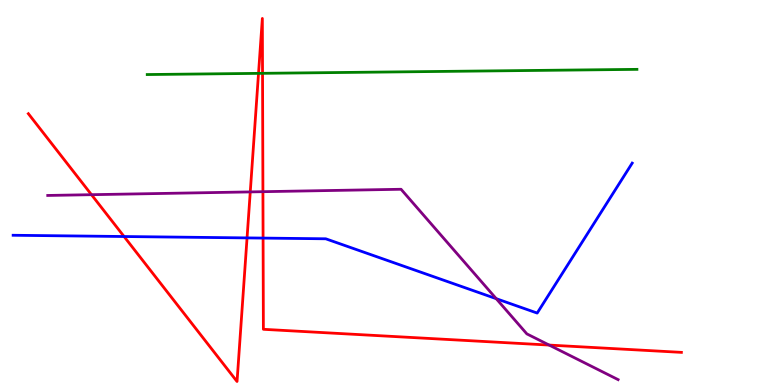[{'lines': ['blue', 'red'], 'intersections': [{'x': 1.6, 'y': 3.86}, {'x': 3.19, 'y': 3.82}, {'x': 3.39, 'y': 3.82}]}, {'lines': ['green', 'red'], 'intersections': [{'x': 3.34, 'y': 8.09}, {'x': 3.39, 'y': 8.1}]}, {'lines': ['purple', 'red'], 'intersections': [{'x': 1.18, 'y': 4.94}, {'x': 3.23, 'y': 5.02}, {'x': 3.39, 'y': 5.02}, {'x': 7.09, 'y': 1.04}]}, {'lines': ['blue', 'green'], 'intersections': []}, {'lines': ['blue', 'purple'], 'intersections': [{'x': 6.4, 'y': 2.24}]}, {'lines': ['green', 'purple'], 'intersections': []}]